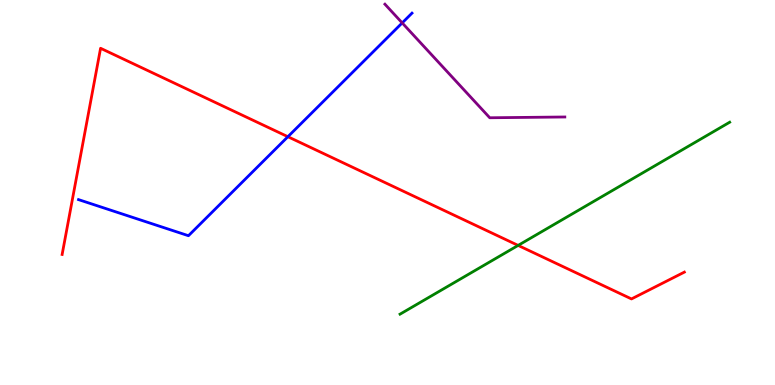[{'lines': ['blue', 'red'], 'intersections': [{'x': 3.71, 'y': 6.45}]}, {'lines': ['green', 'red'], 'intersections': [{'x': 6.69, 'y': 3.63}]}, {'lines': ['purple', 'red'], 'intersections': []}, {'lines': ['blue', 'green'], 'intersections': []}, {'lines': ['blue', 'purple'], 'intersections': [{'x': 5.19, 'y': 9.41}]}, {'lines': ['green', 'purple'], 'intersections': []}]